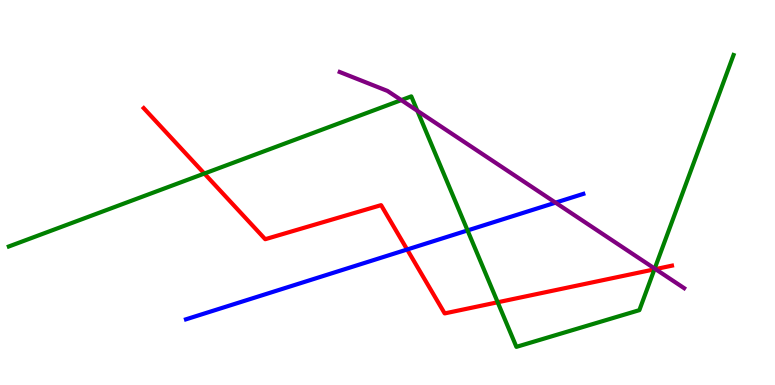[{'lines': ['blue', 'red'], 'intersections': [{'x': 5.25, 'y': 3.52}]}, {'lines': ['green', 'red'], 'intersections': [{'x': 2.64, 'y': 5.49}, {'x': 6.42, 'y': 2.15}, {'x': 8.44, 'y': 3.0}]}, {'lines': ['purple', 'red'], 'intersections': [{'x': 8.46, 'y': 3.01}]}, {'lines': ['blue', 'green'], 'intersections': [{'x': 6.03, 'y': 4.01}]}, {'lines': ['blue', 'purple'], 'intersections': [{'x': 7.17, 'y': 4.74}]}, {'lines': ['green', 'purple'], 'intersections': [{'x': 5.18, 'y': 7.4}, {'x': 5.38, 'y': 7.12}, {'x': 8.45, 'y': 3.02}]}]